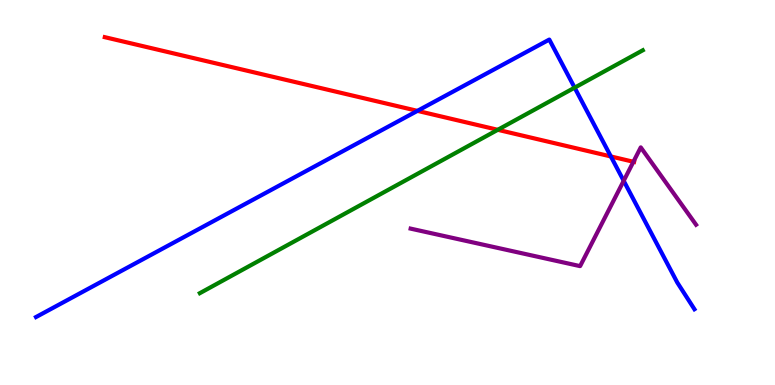[{'lines': ['blue', 'red'], 'intersections': [{'x': 5.39, 'y': 7.12}, {'x': 7.88, 'y': 5.94}]}, {'lines': ['green', 'red'], 'intersections': [{'x': 6.42, 'y': 6.63}]}, {'lines': ['purple', 'red'], 'intersections': [{'x': 8.17, 'y': 5.8}]}, {'lines': ['blue', 'green'], 'intersections': [{'x': 7.41, 'y': 7.72}]}, {'lines': ['blue', 'purple'], 'intersections': [{'x': 8.05, 'y': 5.3}]}, {'lines': ['green', 'purple'], 'intersections': []}]